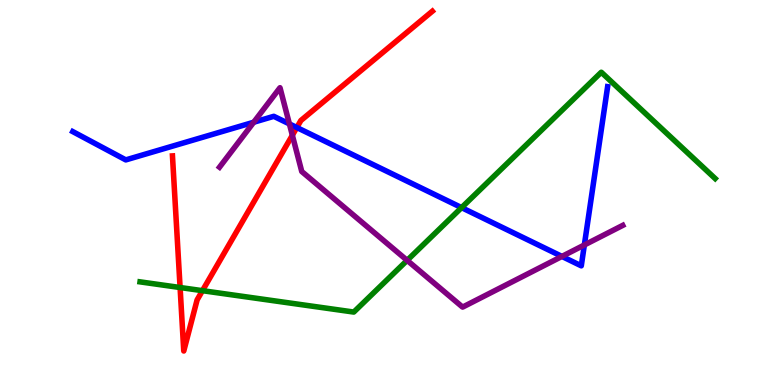[{'lines': ['blue', 'red'], 'intersections': [{'x': 3.83, 'y': 6.69}]}, {'lines': ['green', 'red'], 'intersections': [{'x': 2.32, 'y': 2.53}, {'x': 2.61, 'y': 2.45}]}, {'lines': ['purple', 'red'], 'intersections': [{'x': 3.77, 'y': 6.49}]}, {'lines': ['blue', 'green'], 'intersections': [{'x': 5.96, 'y': 4.61}]}, {'lines': ['blue', 'purple'], 'intersections': [{'x': 3.27, 'y': 6.83}, {'x': 3.73, 'y': 6.78}, {'x': 7.25, 'y': 3.34}, {'x': 7.54, 'y': 3.64}]}, {'lines': ['green', 'purple'], 'intersections': [{'x': 5.25, 'y': 3.24}]}]